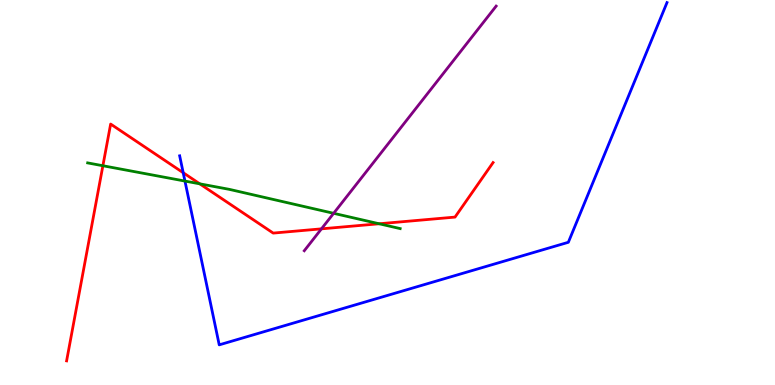[{'lines': ['blue', 'red'], 'intersections': [{'x': 2.36, 'y': 5.51}]}, {'lines': ['green', 'red'], 'intersections': [{'x': 1.33, 'y': 5.69}, {'x': 2.58, 'y': 5.23}, {'x': 4.89, 'y': 4.19}]}, {'lines': ['purple', 'red'], 'intersections': [{'x': 4.15, 'y': 4.06}]}, {'lines': ['blue', 'green'], 'intersections': [{'x': 2.39, 'y': 5.3}]}, {'lines': ['blue', 'purple'], 'intersections': []}, {'lines': ['green', 'purple'], 'intersections': [{'x': 4.3, 'y': 4.46}]}]